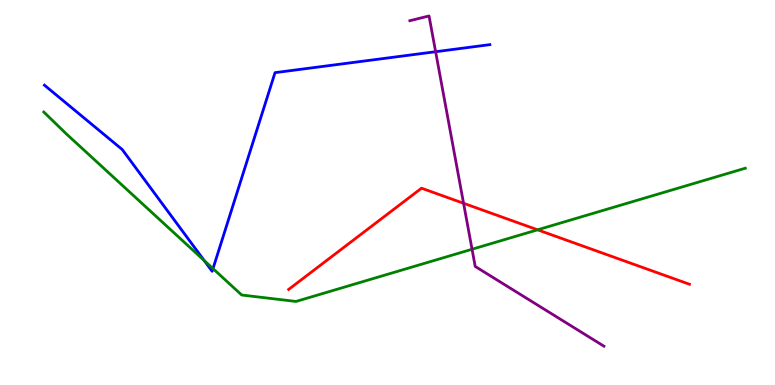[{'lines': ['blue', 'red'], 'intersections': []}, {'lines': ['green', 'red'], 'intersections': [{'x': 6.94, 'y': 4.03}]}, {'lines': ['purple', 'red'], 'intersections': [{'x': 5.98, 'y': 4.72}]}, {'lines': ['blue', 'green'], 'intersections': [{'x': 2.64, 'y': 3.23}, {'x': 2.75, 'y': 3.02}]}, {'lines': ['blue', 'purple'], 'intersections': [{'x': 5.62, 'y': 8.66}]}, {'lines': ['green', 'purple'], 'intersections': [{'x': 6.09, 'y': 3.53}]}]